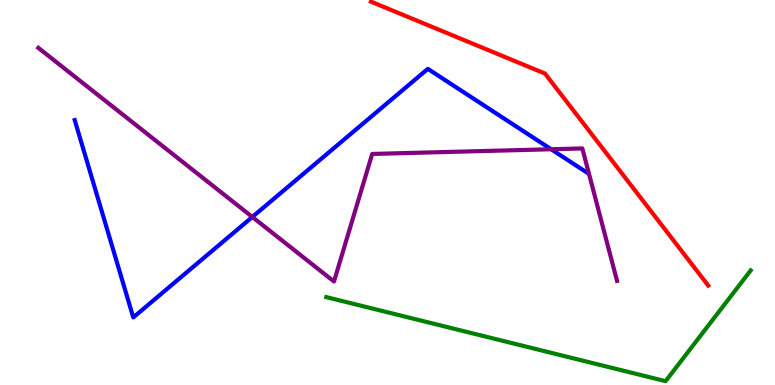[{'lines': ['blue', 'red'], 'intersections': []}, {'lines': ['green', 'red'], 'intersections': []}, {'lines': ['purple', 'red'], 'intersections': []}, {'lines': ['blue', 'green'], 'intersections': []}, {'lines': ['blue', 'purple'], 'intersections': [{'x': 3.26, 'y': 4.36}, {'x': 7.11, 'y': 6.12}]}, {'lines': ['green', 'purple'], 'intersections': []}]